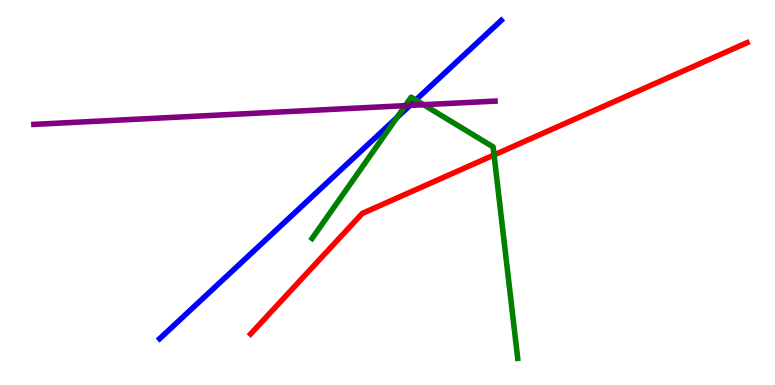[{'lines': ['blue', 'red'], 'intersections': []}, {'lines': ['green', 'red'], 'intersections': [{'x': 6.37, 'y': 5.98}]}, {'lines': ['purple', 'red'], 'intersections': []}, {'lines': ['blue', 'green'], 'intersections': [{'x': 5.12, 'y': 6.94}, {'x': 5.37, 'y': 7.4}]}, {'lines': ['blue', 'purple'], 'intersections': [{'x': 5.29, 'y': 7.26}]}, {'lines': ['green', 'purple'], 'intersections': [{'x': 5.23, 'y': 7.26}, {'x': 5.47, 'y': 7.28}]}]